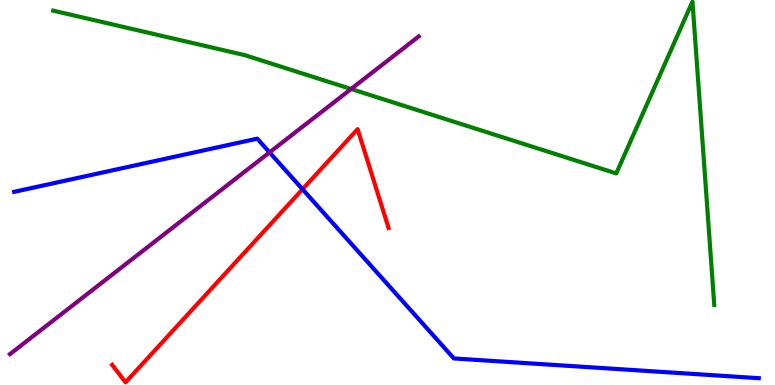[{'lines': ['blue', 'red'], 'intersections': [{'x': 3.9, 'y': 5.08}]}, {'lines': ['green', 'red'], 'intersections': []}, {'lines': ['purple', 'red'], 'intersections': []}, {'lines': ['blue', 'green'], 'intersections': []}, {'lines': ['blue', 'purple'], 'intersections': [{'x': 3.48, 'y': 6.04}]}, {'lines': ['green', 'purple'], 'intersections': [{'x': 4.53, 'y': 7.69}]}]